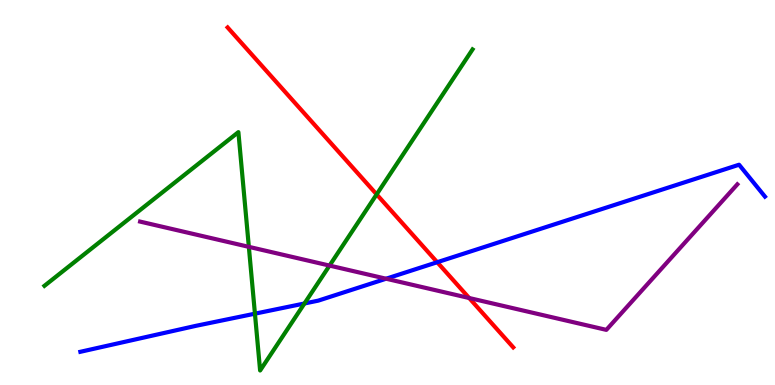[{'lines': ['blue', 'red'], 'intersections': [{'x': 5.64, 'y': 3.19}]}, {'lines': ['green', 'red'], 'intersections': [{'x': 4.86, 'y': 4.95}]}, {'lines': ['purple', 'red'], 'intersections': [{'x': 6.05, 'y': 2.26}]}, {'lines': ['blue', 'green'], 'intersections': [{'x': 3.29, 'y': 1.85}, {'x': 3.93, 'y': 2.12}]}, {'lines': ['blue', 'purple'], 'intersections': [{'x': 4.98, 'y': 2.76}]}, {'lines': ['green', 'purple'], 'intersections': [{'x': 3.21, 'y': 3.59}, {'x': 4.25, 'y': 3.1}]}]